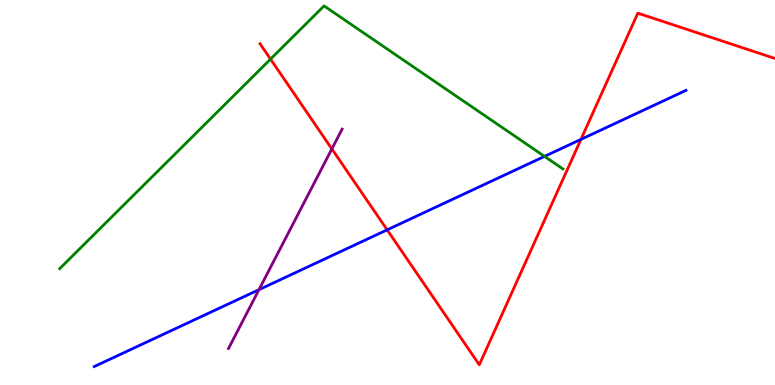[{'lines': ['blue', 'red'], 'intersections': [{'x': 5.0, 'y': 4.03}, {'x': 7.5, 'y': 6.38}]}, {'lines': ['green', 'red'], 'intersections': [{'x': 3.49, 'y': 8.46}]}, {'lines': ['purple', 'red'], 'intersections': [{'x': 4.28, 'y': 6.13}]}, {'lines': ['blue', 'green'], 'intersections': [{'x': 7.03, 'y': 5.94}]}, {'lines': ['blue', 'purple'], 'intersections': [{'x': 3.34, 'y': 2.48}]}, {'lines': ['green', 'purple'], 'intersections': []}]